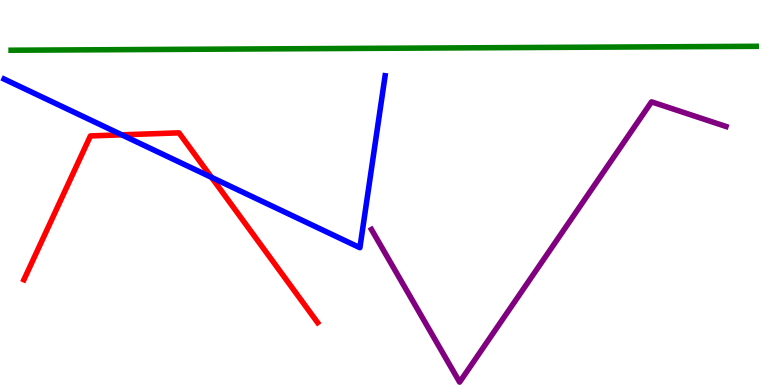[{'lines': ['blue', 'red'], 'intersections': [{'x': 1.57, 'y': 6.5}, {'x': 2.73, 'y': 5.39}]}, {'lines': ['green', 'red'], 'intersections': []}, {'lines': ['purple', 'red'], 'intersections': []}, {'lines': ['blue', 'green'], 'intersections': []}, {'lines': ['blue', 'purple'], 'intersections': []}, {'lines': ['green', 'purple'], 'intersections': []}]